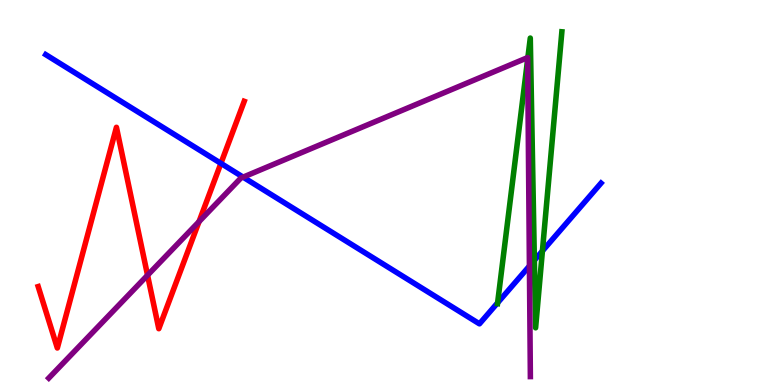[{'lines': ['blue', 'red'], 'intersections': [{'x': 2.85, 'y': 5.76}]}, {'lines': ['green', 'red'], 'intersections': []}, {'lines': ['purple', 'red'], 'intersections': [{'x': 1.9, 'y': 2.85}, {'x': 2.57, 'y': 4.24}]}, {'lines': ['blue', 'green'], 'intersections': [{'x': 6.42, 'y': 2.13}, {'x': 6.89, 'y': 3.24}, {'x': 7.0, 'y': 3.48}]}, {'lines': ['blue', 'purple'], 'intersections': [{'x': 3.14, 'y': 5.4}, {'x': 6.83, 'y': 3.09}]}, {'lines': ['green', 'purple'], 'intersections': [{'x': 6.81, 'y': 8.46}]}]